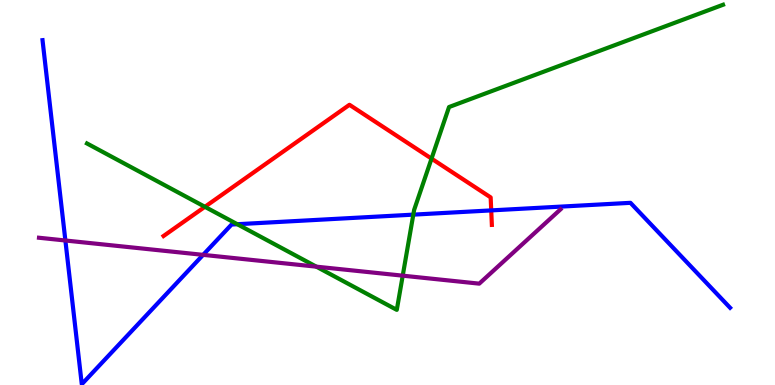[{'lines': ['blue', 'red'], 'intersections': [{'x': 6.34, 'y': 4.54}]}, {'lines': ['green', 'red'], 'intersections': [{'x': 2.64, 'y': 4.63}, {'x': 5.57, 'y': 5.88}]}, {'lines': ['purple', 'red'], 'intersections': []}, {'lines': ['blue', 'green'], 'intersections': [{'x': 3.06, 'y': 4.18}, {'x': 5.33, 'y': 4.43}]}, {'lines': ['blue', 'purple'], 'intersections': [{'x': 0.844, 'y': 3.75}, {'x': 2.62, 'y': 3.38}]}, {'lines': ['green', 'purple'], 'intersections': [{'x': 4.08, 'y': 3.07}, {'x': 5.2, 'y': 2.84}]}]